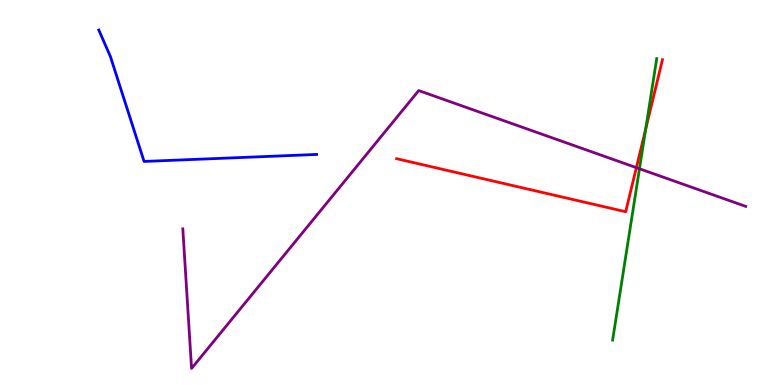[{'lines': ['blue', 'red'], 'intersections': []}, {'lines': ['green', 'red'], 'intersections': [{'x': 8.33, 'y': 6.65}]}, {'lines': ['purple', 'red'], 'intersections': [{'x': 8.21, 'y': 5.65}]}, {'lines': ['blue', 'green'], 'intersections': []}, {'lines': ['blue', 'purple'], 'intersections': []}, {'lines': ['green', 'purple'], 'intersections': [{'x': 8.25, 'y': 5.62}]}]